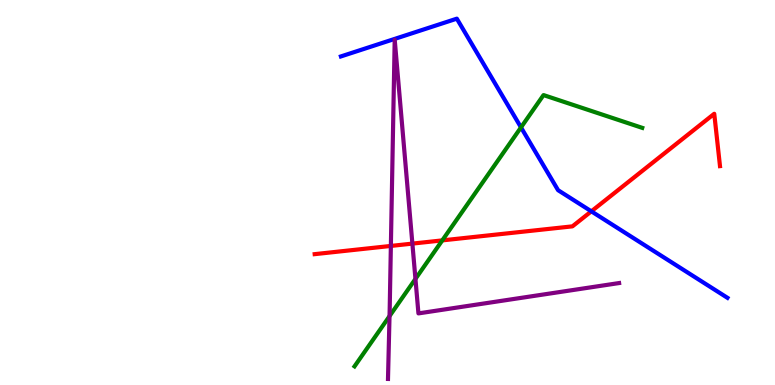[{'lines': ['blue', 'red'], 'intersections': [{'x': 7.63, 'y': 4.51}]}, {'lines': ['green', 'red'], 'intersections': [{'x': 5.71, 'y': 3.76}]}, {'lines': ['purple', 'red'], 'intersections': [{'x': 5.04, 'y': 3.61}, {'x': 5.32, 'y': 3.67}]}, {'lines': ['blue', 'green'], 'intersections': [{'x': 6.72, 'y': 6.69}]}, {'lines': ['blue', 'purple'], 'intersections': []}, {'lines': ['green', 'purple'], 'intersections': [{'x': 5.03, 'y': 1.79}, {'x': 5.36, 'y': 2.76}]}]